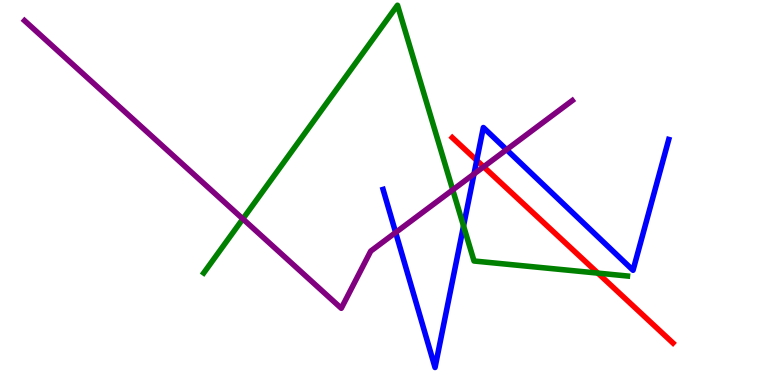[{'lines': ['blue', 'red'], 'intersections': [{'x': 6.15, 'y': 5.83}]}, {'lines': ['green', 'red'], 'intersections': [{'x': 7.71, 'y': 2.91}]}, {'lines': ['purple', 'red'], 'intersections': [{'x': 6.24, 'y': 5.67}]}, {'lines': ['blue', 'green'], 'intersections': [{'x': 5.98, 'y': 4.13}]}, {'lines': ['blue', 'purple'], 'intersections': [{'x': 5.11, 'y': 3.96}, {'x': 6.12, 'y': 5.48}, {'x': 6.54, 'y': 6.11}]}, {'lines': ['green', 'purple'], 'intersections': [{'x': 3.13, 'y': 4.31}, {'x': 5.84, 'y': 5.07}]}]